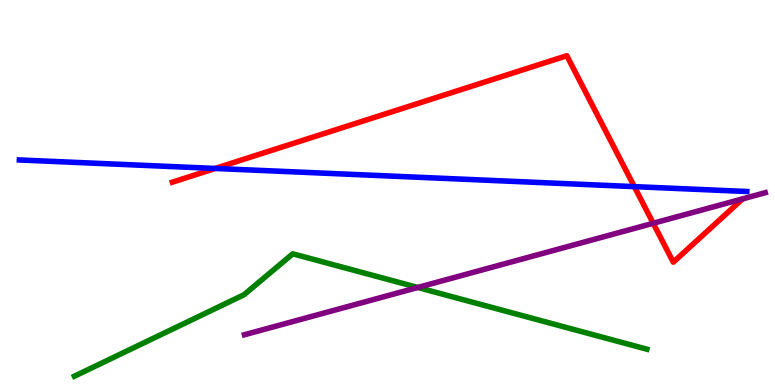[{'lines': ['blue', 'red'], 'intersections': [{'x': 2.78, 'y': 5.62}, {'x': 8.18, 'y': 5.15}]}, {'lines': ['green', 'red'], 'intersections': []}, {'lines': ['purple', 'red'], 'intersections': [{'x': 8.43, 'y': 4.2}]}, {'lines': ['blue', 'green'], 'intersections': []}, {'lines': ['blue', 'purple'], 'intersections': []}, {'lines': ['green', 'purple'], 'intersections': [{'x': 5.39, 'y': 2.53}]}]